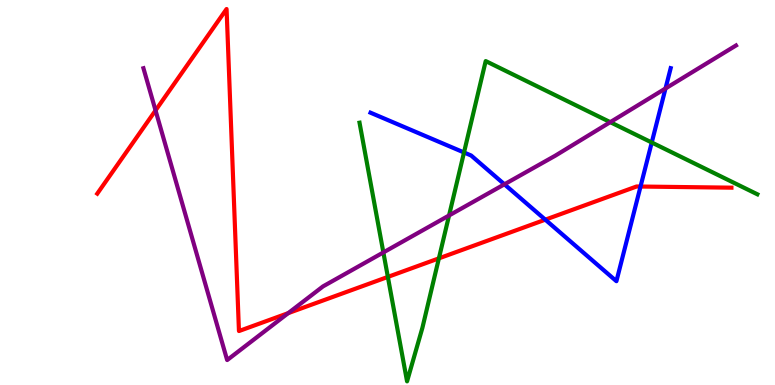[{'lines': ['blue', 'red'], 'intersections': [{'x': 7.04, 'y': 4.29}, {'x': 8.26, 'y': 5.15}]}, {'lines': ['green', 'red'], 'intersections': [{'x': 5.0, 'y': 2.81}, {'x': 5.66, 'y': 3.29}]}, {'lines': ['purple', 'red'], 'intersections': [{'x': 2.01, 'y': 7.13}, {'x': 3.72, 'y': 1.87}]}, {'lines': ['blue', 'green'], 'intersections': [{'x': 5.99, 'y': 6.04}, {'x': 8.41, 'y': 6.3}]}, {'lines': ['blue', 'purple'], 'intersections': [{'x': 6.51, 'y': 5.21}, {'x': 8.59, 'y': 7.7}]}, {'lines': ['green', 'purple'], 'intersections': [{'x': 4.95, 'y': 3.44}, {'x': 5.79, 'y': 4.4}, {'x': 7.87, 'y': 6.83}]}]